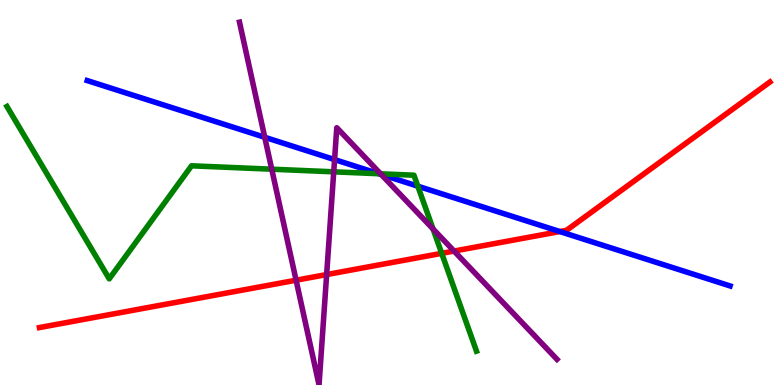[{'lines': ['blue', 'red'], 'intersections': [{'x': 7.22, 'y': 3.99}]}, {'lines': ['green', 'red'], 'intersections': [{'x': 5.7, 'y': 3.42}]}, {'lines': ['purple', 'red'], 'intersections': [{'x': 3.82, 'y': 2.72}, {'x': 4.21, 'y': 2.87}, {'x': 5.86, 'y': 3.48}]}, {'lines': ['blue', 'green'], 'intersections': [{'x': 4.89, 'y': 5.49}, {'x': 5.39, 'y': 5.16}]}, {'lines': ['blue', 'purple'], 'intersections': [{'x': 3.42, 'y': 6.43}, {'x': 4.32, 'y': 5.85}, {'x': 4.92, 'y': 5.47}]}, {'lines': ['green', 'purple'], 'intersections': [{'x': 3.51, 'y': 5.61}, {'x': 4.31, 'y': 5.54}, {'x': 4.91, 'y': 5.49}, {'x': 5.59, 'y': 4.05}]}]